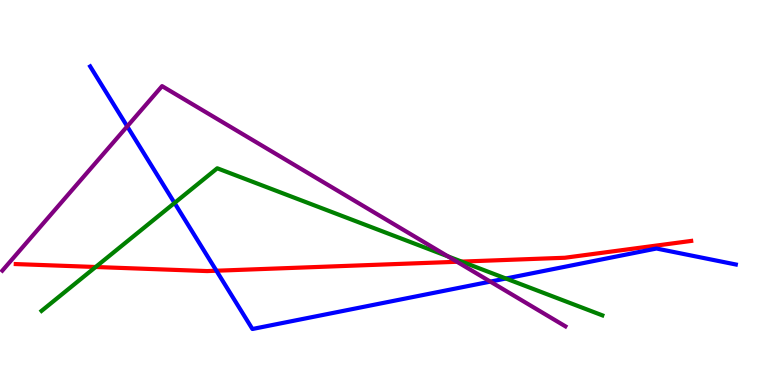[{'lines': ['blue', 'red'], 'intersections': [{'x': 2.79, 'y': 2.97}]}, {'lines': ['green', 'red'], 'intersections': [{'x': 1.23, 'y': 3.07}, {'x': 5.96, 'y': 3.21}]}, {'lines': ['purple', 'red'], 'intersections': [{'x': 5.9, 'y': 3.2}]}, {'lines': ['blue', 'green'], 'intersections': [{'x': 2.25, 'y': 4.73}, {'x': 6.53, 'y': 2.77}]}, {'lines': ['blue', 'purple'], 'intersections': [{'x': 1.64, 'y': 6.72}, {'x': 6.33, 'y': 2.69}]}, {'lines': ['green', 'purple'], 'intersections': [{'x': 5.78, 'y': 3.34}]}]